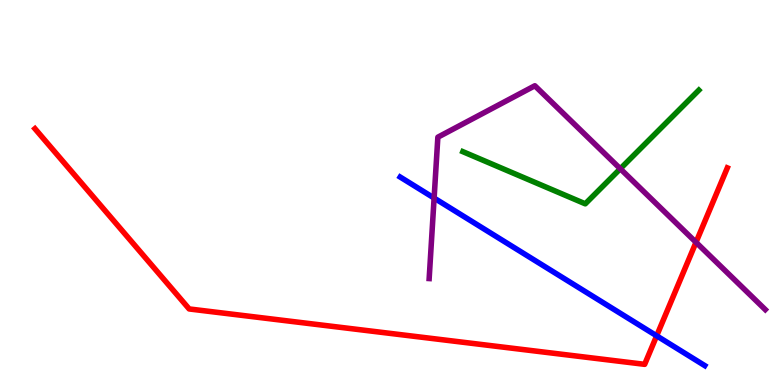[{'lines': ['blue', 'red'], 'intersections': [{'x': 8.47, 'y': 1.28}]}, {'lines': ['green', 'red'], 'intersections': []}, {'lines': ['purple', 'red'], 'intersections': [{'x': 8.98, 'y': 3.71}]}, {'lines': ['blue', 'green'], 'intersections': []}, {'lines': ['blue', 'purple'], 'intersections': [{'x': 5.6, 'y': 4.86}]}, {'lines': ['green', 'purple'], 'intersections': [{'x': 8.0, 'y': 5.62}]}]